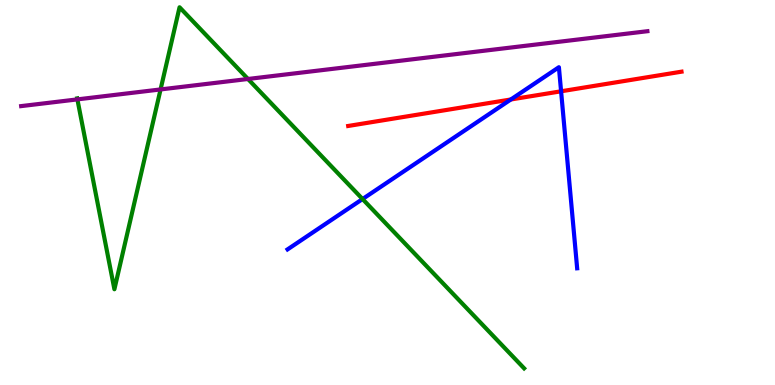[{'lines': ['blue', 'red'], 'intersections': [{'x': 6.59, 'y': 7.42}, {'x': 7.24, 'y': 7.63}]}, {'lines': ['green', 'red'], 'intersections': []}, {'lines': ['purple', 'red'], 'intersections': []}, {'lines': ['blue', 'green'], 'intersections': [{'x': 4.68, 'y': 4.83}]}, {'lines': ['blue', 'purple'], 'intersections': []}, {'lines': ['green', 'purple'], 'intersections': [{'x': 0.999, 'y': 7.42}, {'x': 2.07, 'y': 7.68}, {'x': 3.2, 'y': 7.95}]}]